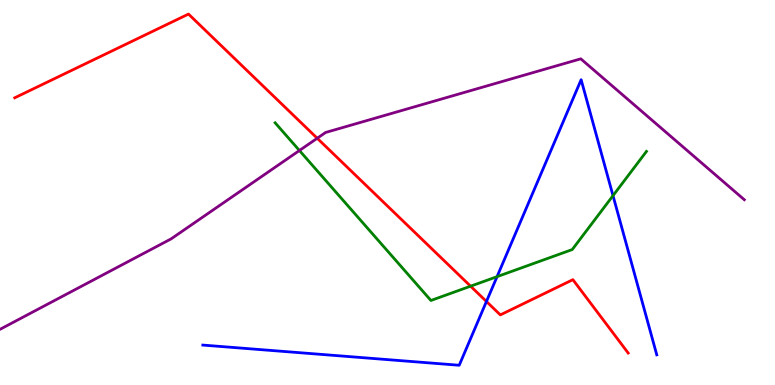[{'lines': ['blue', 'red'], 'intersections': [{'x': 6.28, 'y': 2.17}]}, {'lines': ['green', 'red'], 'intersections': [{'x': 6.07, 'y': 2.57}]}, {'lines': ['purple', 'red'], 'intersections': [{'x': 4.09, 'y': 6.41}]}, {'lines': ['blue', 'green'], 'intersections': [{'x': 6.41, 'y': 2.81}, {'x': 7.91, 'y': 4.92}]}, {'lines': ['blue', 'purple'], 'intersections': []}, {'lines': ['green', 'purple'], 'intersections': [{'x': 3.86, 'y': 6.09}]}]